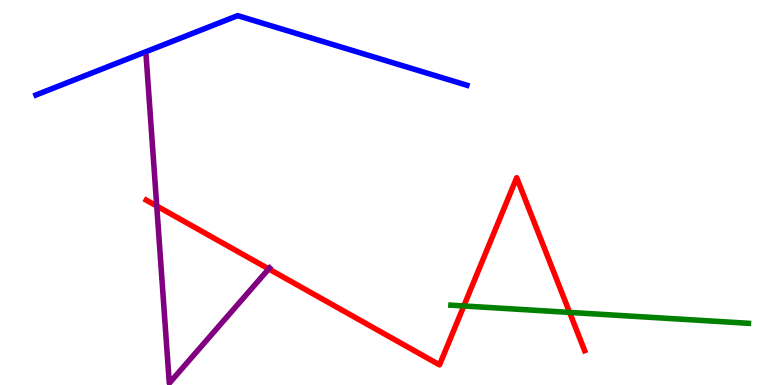[{'lines': ['blue', 'red'], 'intersections': []}, {'lines': ['green', 'red'], 'intersections': [{'x': 5.98, 'y': 2.05}, {'x': 7.35, 'y': 1.89}]}, {'lines': ['purple', 'red'], 'intersections': [{'x': 2.02, 'y': 4.65}, {'x': 3.47, 'y': 3.02}]}, {'lines': ['blue', 'green'], 'intersections': []}, {'lines': ['blue', 'purple'], 'intersections': []}, {'lines': ['green', 'purple'], 'intersections': []}]